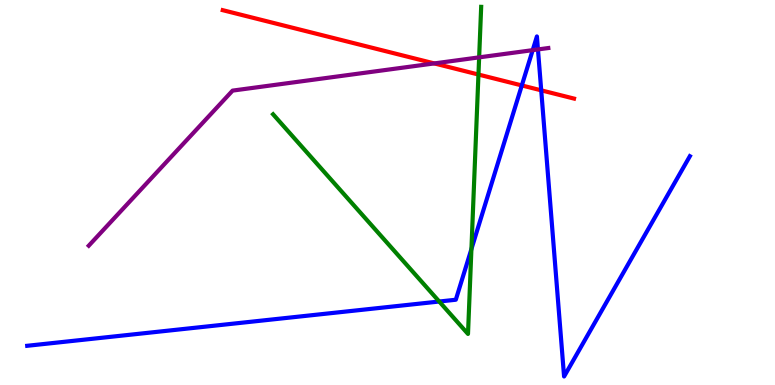[{'lines': ['blue', 'red'], 'intersections': [{'x': 6.73, 'y': 7.78}, {'x': 6.98, 'y': 7.65}]}, {'lines': ['green', 'red'], 'intersections': [{'x': 6.17, 'y': 8.06}]}, {'lines': ['purple', 'red'], 'intersections': [{'x': 5.6, 'y': 8.35}]}, {'lines': ['blue', 'green'], 'intersections': [{'x': 5.67, 'y': 2.17}, {'x': 6.08, 'y': 3.53}]}, {'lines': ['blue', 'purple'], 'intersections': [{'x': 6.87, 'y': 8.7}, {'x': 6.94, 'y': 8.72}]}, {'lines': ['green', 'purple'], 'intersections': [{'x': 6.18, 'y': 8.51}]}]